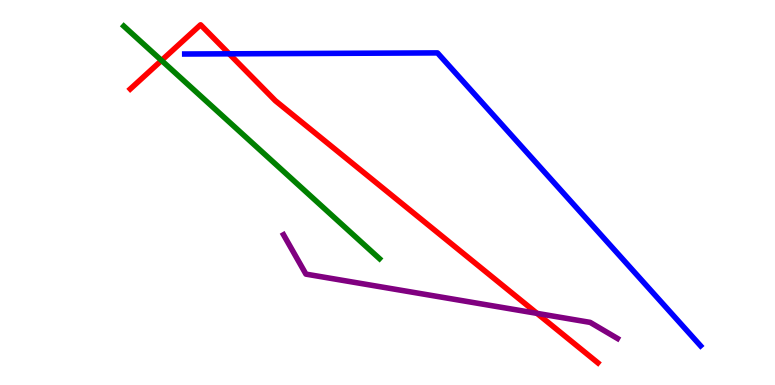[{'lines': ['blue', 'red'], 'intersections': [{'x': 2.96, 'y': 8.6}]}, {'lines': ['green', 'red'], 'intersections': [{'x': 2.08, 'y': 8.43}]}, {'lines': ['purple', 'red'], 'intersections': [{'x': 6.93, 'y': 1.86}]}, {'lines': ['blue', 'green'], 'intersections': []}, {'lines': ['blue', 'purple'], 'intersections': []}, {'lines': ['green', 'purple'], 'intersections': []}]